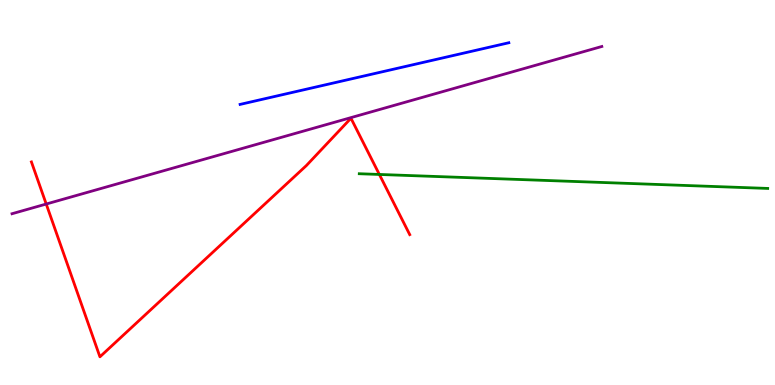[{'lines': ['blue', 'red'], 'intersections': []}, {'lines': ['green', 'red'], 'intersections': [{'x': 4.89, 'y': 5.47}]}, {'lines': ['purple', 'red'], 'intersections': [{'x': 0.596, 'y': 4.7}]}, {'lines': ['blue', 'green'], 'intersections': []}, {'lines': ['blue', 'purple'], 'intersections': []}, {'lines': ['green', 'purple'], 'intersections': []}]